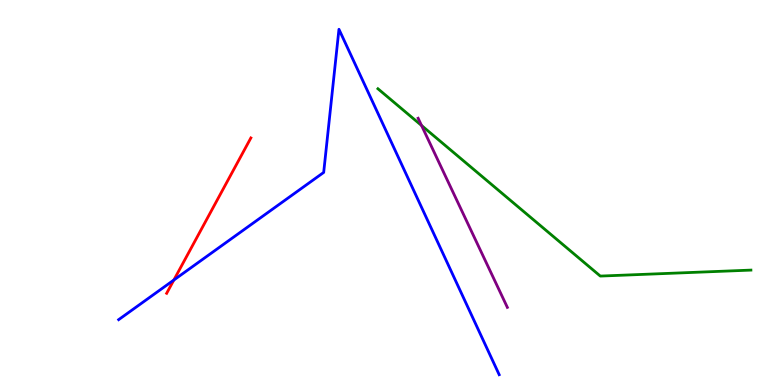[{'lines': ['blue', 'red'], 'intersections': [{'x': 2.24, 'y': 2.73}]}, {'lines': ['green', 'red'], 'intersections': []}, {'lines': ['purple', 'red'], 'intersections': []}, {'lines': ['blue', 'green'], 'intersections': []}, {'lines': ['blue', 'purple'], 'intersections': []}, {'lines': ['green', 'purple'], 'intersections': [{'x': 5.44, 'y': 6.74}]}]